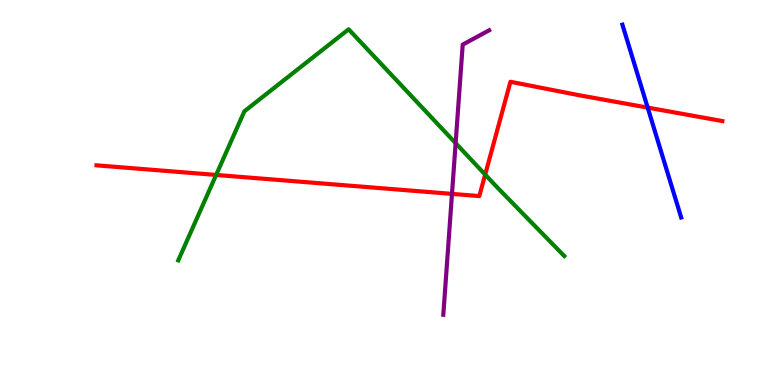[{'lines': ['blue', 'red'], 'intersections': [{'x': 8.36, 'y': 7.21}]}, {'lines': ['green', 'red'], 'intersections': [{'x': 2.79, 'y': 5.46}, {'x': 6.26, 'y': 5.47}]}, {'lines': ['purple', 'red'], 'intersections': [{'x': 5.83, 'y': 4.96}]}, {'lines': ['blue', 'green'], 'intersections': []}, {'lines': ['blue', 'purple'], 'intersections': []}, {'lines': ['green', 'purple'], 'intersections': [{'x': 5.88, 'y': 6.28}]}]